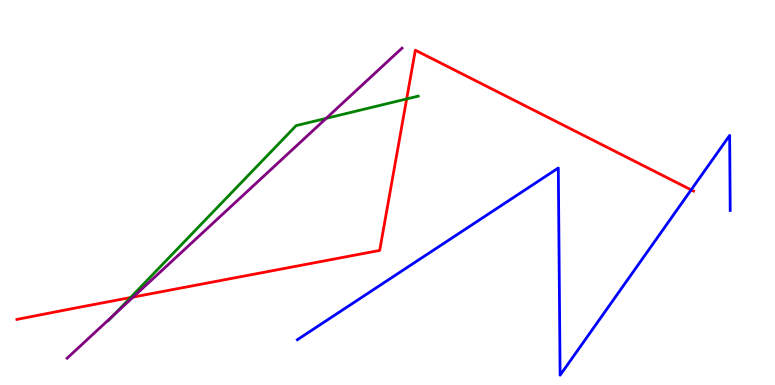[{'lines': ['blue', 'red'], 'intersections': [{'x': 8.92, 'y': 5.07}]}, {'lines': ['green', 'red'], 'intersections': [{'x': 1.68, 'y': 2.27}, {'x': 5.25, 'y': 7.43}]}, {'lines': ['purple', 'red'], 'intersections': [{'x': 1.72, 'y': 2.28}]}, {'lines': ['blue', 'green'], 'intersections': []}, {'lines': ['blue', 'purple'], 'intersections': []}, {'lines': ['green', 'purple'], 'intersections': [{'x': 1.47, 'y': 1.81}, {'x': 4.21, 'y': 6.93}]}]